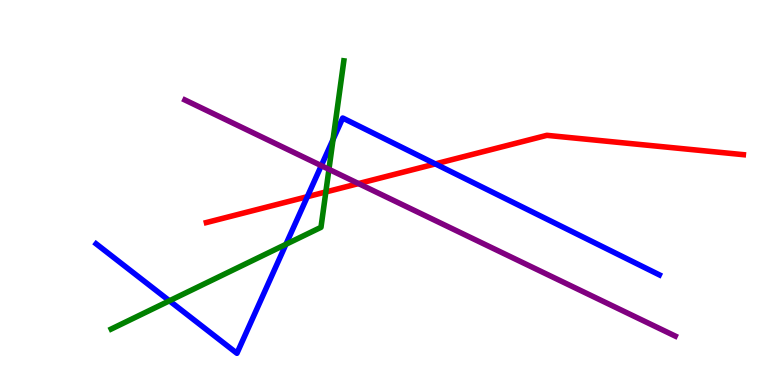[{'lines': ['blue', 'red'], 'intersections': [{'x': 3.97, 'y': 4.89}, {'x': 5.62, 'y': 5.74}]}, {'lines': ['green', 'red'], 'intersections': [{'x': 4.2, 'y': 5.01}]}, {'lines': ['purple', 'red'], 'intersections': [{'x': 4.63, 'y': 5.23}]}, {'lines': ['blue', 'green'], 'intersections': [{'x': 2.19, 'y': 2.19}, {'x': 3.69, 'y': 3.65}, {'x': 4.3, 'y': 6.38}]}, {'lines': ['blue', 'purple'], 'intersections': [{'x': 4.15, 'y': 5.7}]}, {'lines': ['green', 'purple'], 'intersections': [{'x': 4.24, 'y': 5.6}]}]